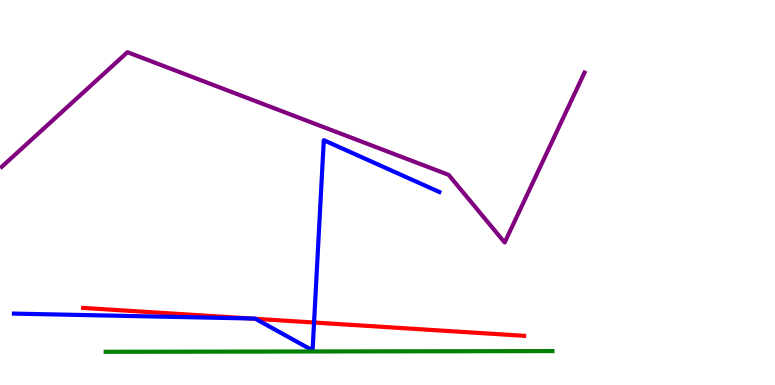[{'lines': ['blue', 'red'], 'intersections': [{'x': 3.23, 'y': 1.73}, {'x': 3.3, 'y': 1.72}, {'x': 4.05, 'y': 1.62}]}, {'lines': ['green', 'red'], 'intersections': []}, {'lines': ['purple', 'red'], 'intersections': []}, {'lines': ['blue', 'green'], 'intersections': []}, {'lines': ['blue', 'purple'], 'intersections': []}, {'lines': ['green', 'purple'], 'intersections': []}]